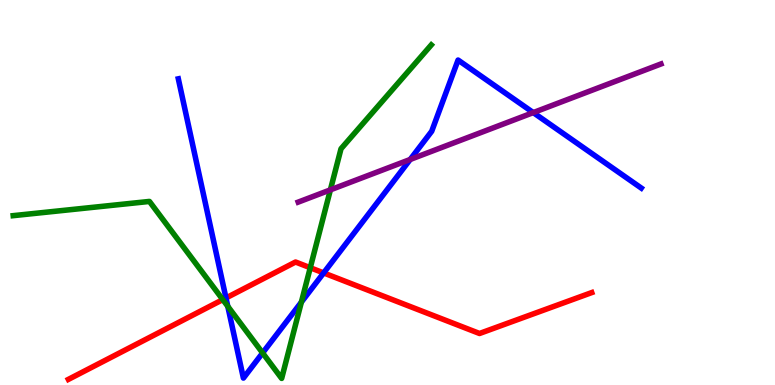[{'lines': ['blue', 'red'], 'intersections': [{'x': 2.92, 'y': 2.26}, {'x': 4.18, 'y': 2.91}]}, {'lines': ['green', 'red'], 'intersections': [{'x': 2.87, 'y': 2.22}, {'x': 4.0, 'y': 3.05}]}, {'lines': ['purple', 'red'], 'intersections': []}, {'lines': ['blue', 'green'], 'intersections': [{'x': 2.94, 'y': 2.04}, {'x': 3.39, 'y': 0.833}, {'x': 3.89, 'y': 2.15}]}, {'lines': ['blue', 'purple'], 'intersections': [{'x': 5.29, 'y': 5.86}, {'x': 6.88, 'y': 7.08}]}, {'lines': ['green', 'purple'], 'intersections': [{'x': 4.26, 'y': 5.07}]}]